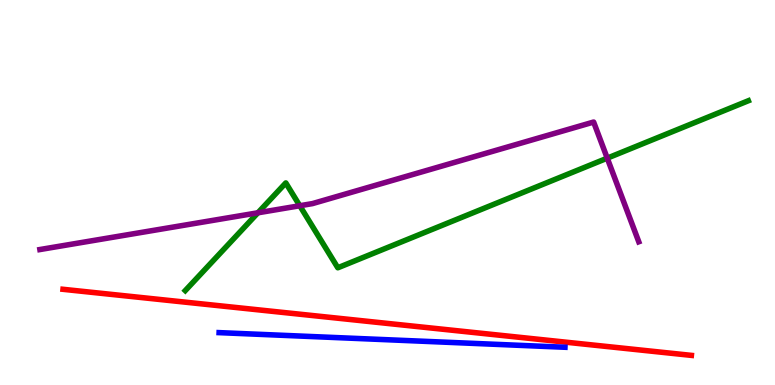[{'lines': ['blue', 'red'], 'intersections': []}, {'lines': ['green', 'red'], 'intersections': []}, {'lines': ['purple', 'red'], 'intersections': []}, {'lines': ['blue', 'green'], 'intersections': []}, {'lines': ['blue', 'purple'], 'intersections': []}, {'lines': ['green', 'purple'], 'intersections': [{'x': 3.33, 'y': 4.47}, {'x': 3.87, 'y': 4.66}, {'x': 7.84, 'y': 5.89}]}]